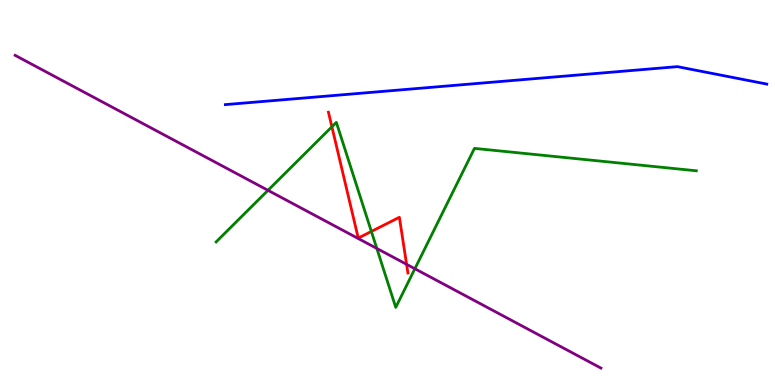[{'lines': ['blue', 'red'], 'intersections': []}, {'lines': ['green', 'red'], 'intersections': [{'x': 4.28, 'y': 6.71}, {'x': 4.79, 'y': 3.99}]}, {'lines': ['purple', 'red'], 'intersections': [{'x': 5.25, 'y': 3.13}]}, {'lines': ['blue', 'green'], 'intersections': []}, {'lines': ['blue', 'purple'], 'intersections': []}, {'lines': ['green', 'purple'], 'intersections': [{'x': 3.46, 'y': 5.06}, {'x': 4.86, 'y': 3.55}, {'x': 5.35, 'y': 3.02}]}]